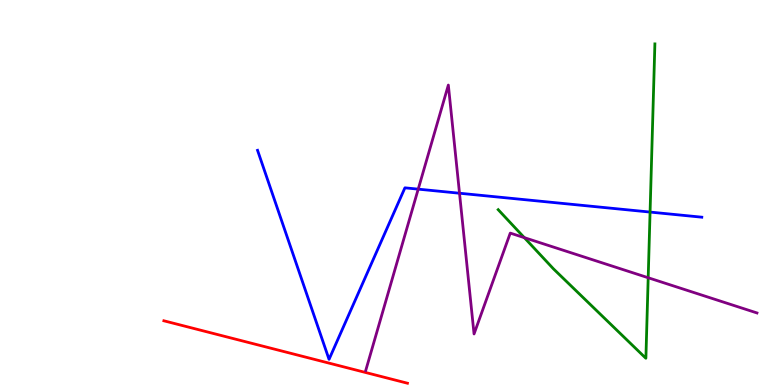[{'lines': ['blue', 'red'], 'intersections': []}, {'lines': ['green', 'red'], 'intersections': []}, {'lines': ['purple', 'red'], 'intersections': []}, {'lines': ['blue', 'green'], 'intersections': [{'x': 8.39, 'y': 4.49}]}, {'lines': ['blue', 'purple'], 'intersections': [{'x': 5.4, 'y': 5.09}, {'x': 5.93, 'y': 4.98}]}, {'lines': ['green', 'purple'], 'intersections': [{'x': 6.77, 'y': 3.83}, {'x': 8.36, 'y': 2.79}]}]